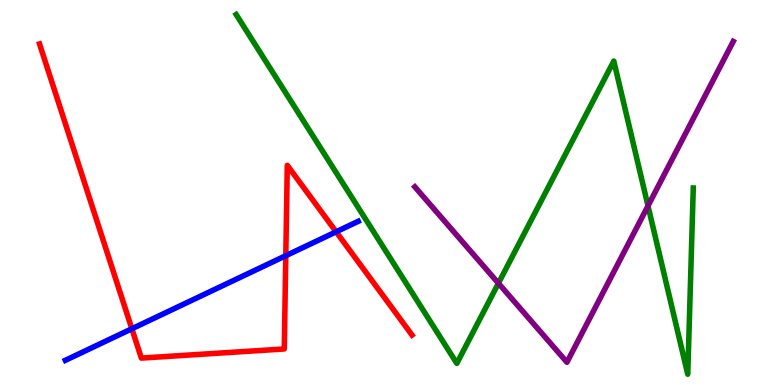[{'lines': ['blue', 'red'], 'intersections': [{'x': 1.7, 'y': 1.46}, {'x': 3.69, 'y': 3.36}, {'x': 4.34, 'y': 3.98}]}, {'lines': ['green', 'red'], 'intersections': []}, {'lines': ['purple', 'red'], 'intersections': []}, {'lines': ['blue', 'green'], 'intersections': []}, {'lines': ['blue', 'purple'], 'intersections': []}, {'lines': ['green', 'purple'], 'intersections': [{'x': 6.43, 'y': 2.64}, {'x': 8.36, 'y': 4.65}]}]